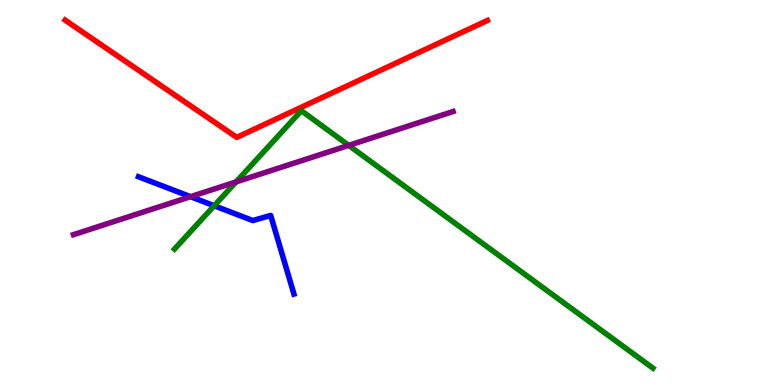[{'lines': ['blue', 'red'], 'intersections': []}, {'lines': ['green', 'red'], 'intersections': []}, {'lines': ['purple', 'red'], 'intersections': []}, {'lines': ['blue', 'green'], 'intersections': [{'x': 2.76, 'y': 4.66}]}, {'lines': ['blue', 'purple'], 'intersections': [{'x': 2.46, 'y': 4.89}]}, {'lines': ['green', 'purple'], 'intersections': [{'x': 3.05, 'y': 5.27}, {'x': 4.5, 'y': 6.22}]}]